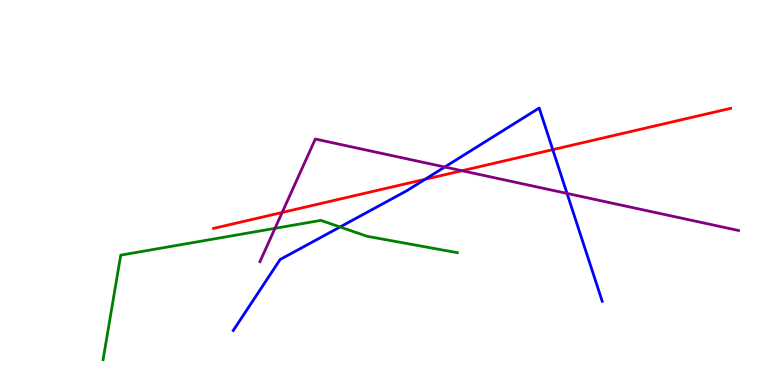[{'lines': ['blue', 'red'], 'intersections': [{'x': 5.49, 'y': 5.34}, {'x': 7.13, 'y': 6.11}]}, {'lines': ['green', 'red'], 'intersections': []}, {'lines': ['purple', 'red'], 'intersections': [{'x': 3.64, 'y': 4.48}, {'x': 5.96, 'y': 5.57}]}, {'lines': ['blue', 'green'], 'intersections': [{'x': 4.39, 'y': 4.1}]}, {'lines': ['blue', 'purple'], 'intersections': [{'x': 5.74, 'y': 5.66}, {'x': 7.32, 'y': 4.98}]}, {'lines': ['green', 'purple'], 'intersections': [{'x': 3.55, 'y': 4.07}]}]